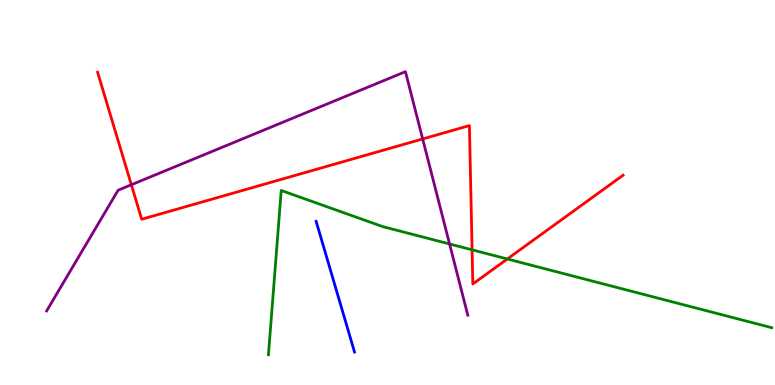[{'lines': ['blue', 'red'], 'intersections': []}, {'lines': ['green', 'red'], 'intersections': [{'x': 6.09, 'y': 3.51}, {'x': 6.55, 'y': 3.27}]}, {'lines': ['purple', 'red'], 'intersections': [{'x': 1.69, 'y': 5.2}, {'x': 5.45, 'y': 6.39}]}, {'lines': ['blue', 'green'], 'intersections': []}, {'lines': ['blue', 'purple'], 'intersections': []}, {'lines': ['green', 'purple'], 'intersections': [{'x': 5.8, 'y': 3.66}]}]